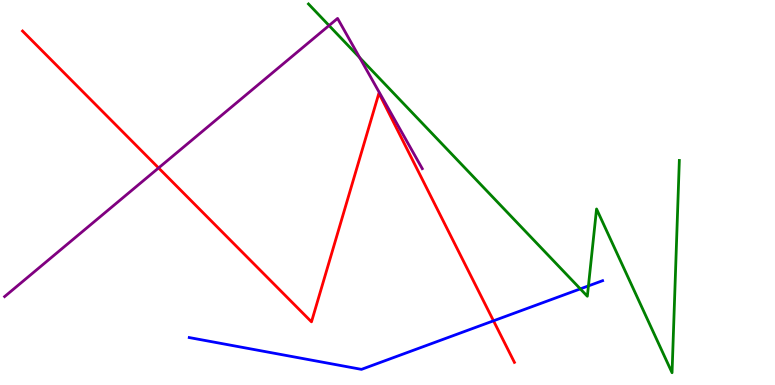[{'lines': ['blue', 'red'], 'intersections': [{'x': 6.37, 'y': 1.67}]}, {'lines': ['green', 'red'], 'intersections': []}, {'lines': ['purple', 'red'], 'intersections': [{'x': 2.05, 'y': 5.64}]}, {'lines': ['blue', 'green'], 'intersections': [{'x': 7.49, 'y': 2.5}, {'x': 7.59, 'y': 2.57}]}, {'lines': ['blue', 'purple'], 'intersections': []}, {'lines': ['green', 'purple'], 'intersections': [{'x': 4.25, 'y': 9.34}, {'x': 4.64, 'y': 8.5}]}]